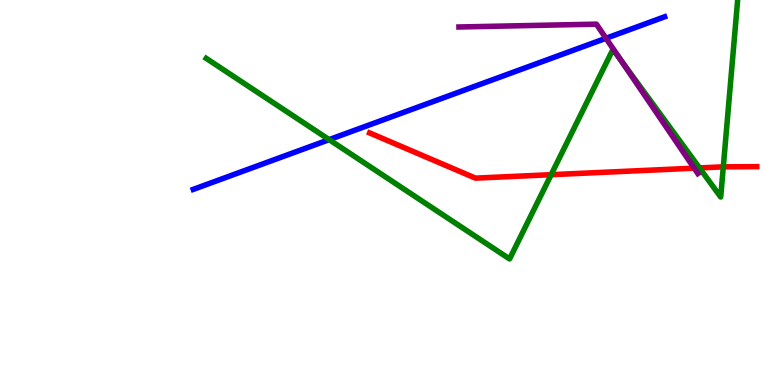[{'lines': ['blue', 'red'], 'intersections': []}, {'lines': ['green', 'red'], 'intersections': [{'x': 7.11, 'y': 5.46}, {'x': 9.03, 'y': 5.64}, {'x': 9.33, 'y': 5.67}]}, {'lines': ['purple', 'red'], 'intersections': [{'x': 8.96, 'y': 5.63}]}, {'lines': ['blue', 'green'], 'intersections': [{'x': 4.25, 'y': 6.37}]}, {'lines': ['blue', 'purple'], 'intersections': [{'x': 7.82, 'y': 9.01}]}, {'lines': ['green', 'purple'], 'intersections': [{'x': 8.01, 'y': 8.43}]}]